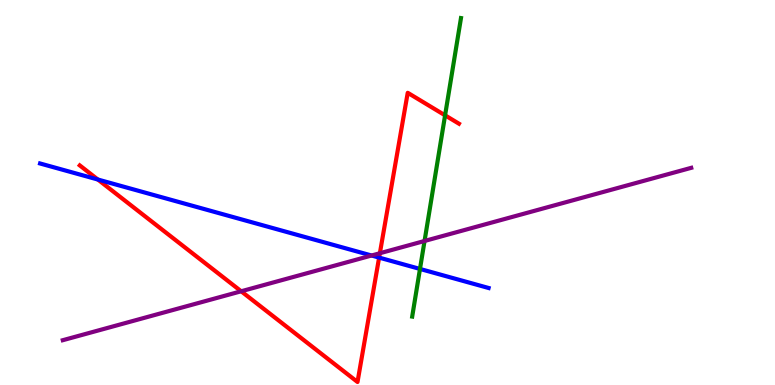[{'lines': ['blue', 'red'], 'intersections': [{'x': 1.26, 'y': 5.34}, {'x': 4.89, 'y': 3.31}]}, {'lines': ['green', 'red'], 'intersections': [{'x': 5.74, 'y': 7.0}]}, {'lines': ['purple', 'red'], 'intersections': [{'x': 3.11, 'y': 2.43}, {'x': 4.9, 'y': 3.42}]}, {'lines': ['blue', 'green'], 'intersections': [{'x': 5.42, 'y': 3.01}]}, {'lines': ['blue', 'purple'], 'intersections': [{'x': 4.79, 'y': 3.36}]}, {'lines': ['green', 'purple'], 'intersections': [{'x': 5.48, 'y': 3.74}]}]